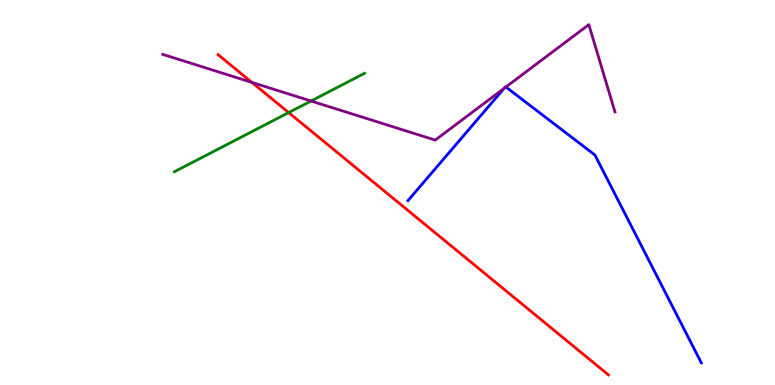[{'lines': ['blue', 'red'], 'intersections': []}, {'lines': ['green', 'red'], 'intersections': [{'x': 3.72, 'y': 7.08}]}, {'lines': ['purple', 'red'], 'intersections': [{'x': 3.25, 'y': 7.86}]}, {'lines': ['blue', 'green'], 'intersections': []}, {'lines': ['blue', 'purple'], 'intersections': [{'x': 6.51, 'y': 7.71}, {'x': 6.53, 'y': 7.74}]}, {'lines': ['green', 'purple'], 'intersections': [{'x': 4.01, 'y': 7.38}]}]